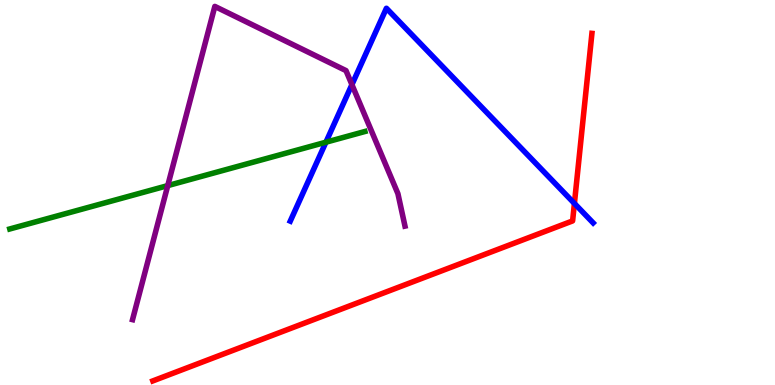[{'lines': ['blue', 'red'], 'intersections': [{'x': 7.41, 'y': 4.72}]}, {'lines': ['green', 'red'], 'intersections': []}, {'lines': ['purple', 'red'], 'intersections': []}, {'lines': ['blue', 'green'], 'intersections': [{'x': 4.21, 'y': 6.31}]}, {'lines': ['blue', 'purple'], 'intersections': [{'x': 4.54, 'y': 7.8}]}, {'lines': ['green', 'purple'], 'intersections': [{'x': 2.16, 'y': 5.18}]}]